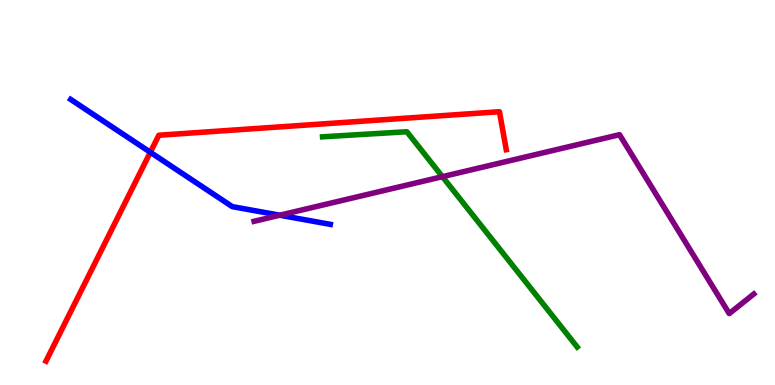[{'lines': ['blue', 'red'], 'intersections': [{'x': 1.94, 'y': 6.05}]}, {'lines': ['green', 'red'], 'intersections': []}, {'lines': ['purple', 'red'], 'intersections': []}, {'lines': ['blue', 'green'], 'intersections': []}, {'lines': ['blue', 'purple'], 'intersections': [{'x': 3.61, 'y': 4.41}]}, {'lines': ['green', 'purple'], 'intersections': [{'x': 5.71, 'y': 5.41}]}]